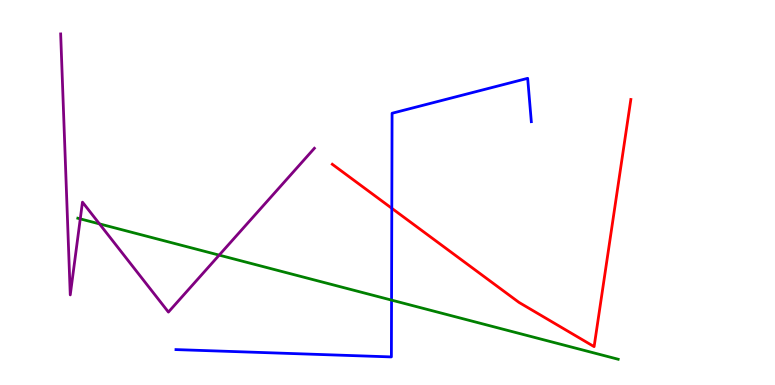[{'lines': ['blue', 'red'], 'intersections': [{'x': 5.06, 'y': 4.59}]}, {'lines': ['green', 'red'], 'intersections': []}, {'lines': ['purple', 'red'], 'intersections': []}, {'lines': ['blue', 'green'], 'intersections': [{'x': 5.05, 'y': 2.21}]}, {'lines': ['blue', 'purple'], 'intersections': []}, {'lines': ['green', 'purple'], 'intersections': [{'x': 1.04, 'y': 4.32}, {'x': 1.28, 'y': 4.18}, {'x': 2.83, 'y': 3.37}]}]